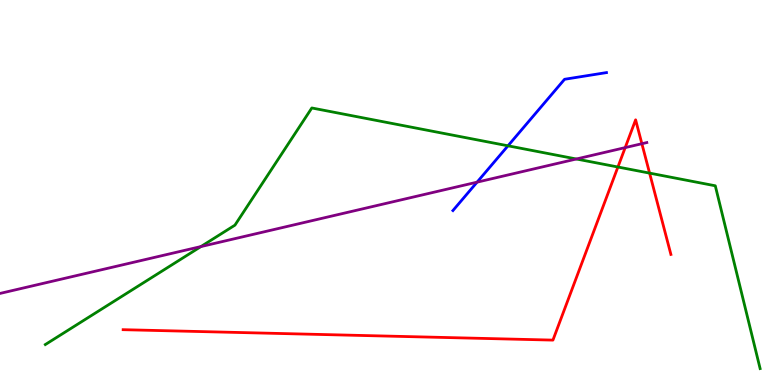[{'lines': ['blue', 'red'], 'intersections': []}, {'lines': ['green', 'red'], 'intersections': [{'x': 7.97, 'y': 5.66}, {'x': 8.38, 'y': 5.5}]}, {'lines': ['purple', 'red'], 'intersections': [{'x': 8.07, 'y': 6.17}, {'x': 8.28, 'y': 6.27}]}, {'lines': ['blue', 'green'], 'intersections': [{'x': 6.55, 'y': 6.21}]}, {'lines': ['blue', 'purple'], 'intersections': [{'x': 6.16, 'y': 5.27}]}, {'lines': ['green', 'purple'], 'intersections': [{'x': 2.59, 'y': 3.6}, {'x': 7.44, 'y': 5.87}]}]